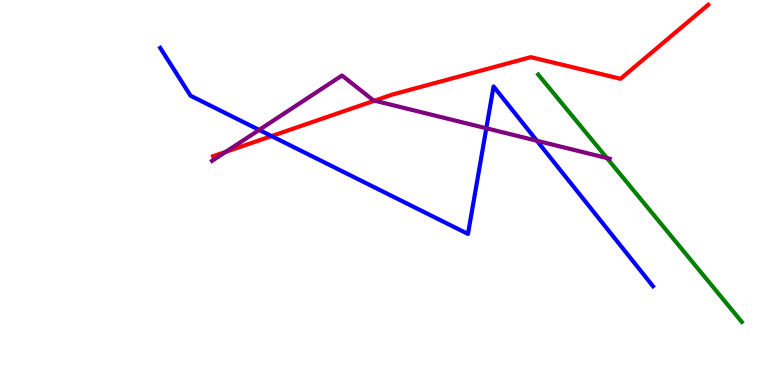[{'lines': ['blue', 'red'], 'intersections': [{'x': 3.5, 'y': 6.47}]}, {'lines': ['green', 'red'], 'intersections': []}, {'lines': ['purple', 'red'], 'intersections': [{'x': 2.91, 'y': 6.06}, {'x': 4.83, 'y': 7.39}]}, {'lines': ['blue', 'green'], 'intersections': []}, {'lines': ['blue', 'purple'], 'intersections': [{'x': 3.34, 'y': 6.63}, {'x': 6.28, 'y': 6.67}, {'x': 6.93, 'y': 6.34}]}, {'lines': ['green', 'purple'], 'intersections': [{'x': 7.83, 'y': 5.9}]}]